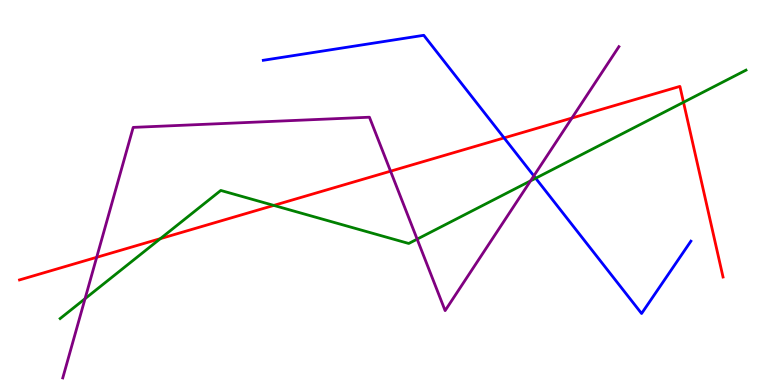[{'lines': ['blue', 'red'], 'intersections': [{'x': 6.5, 'y': 6.42}]}, {'lines': ['green', 'red'], 'intersections': [{'x': 2.07, 'y': 3.8}, {'x': 3.53, 'y': 4.66}, {'x': 8.82, 'y': 7.34}]}, {'lines': ['purple', 'red'], 'intersections': [{'x': 1.25, 'y': 3.32}, {'x': 5.04, 'y': 5.55}, {'x': 7.38, 'y': 6.93}]}, {'lines': ['blue', 'green'], 'intersections': [{'x': 6.91, 'y': 5.37}]}, {'lines': ['blue', 'purple'], 'intersections': [{'x': 6.89, 'y': 5.43}]}, {'lines': ['green', 'purple'], 'intersections': [{'x': 1.1, 'y': 2.24}, {'x': 5.38, 'y': 3.79}, {'x': 6.85, 'y': 5.3}]}]